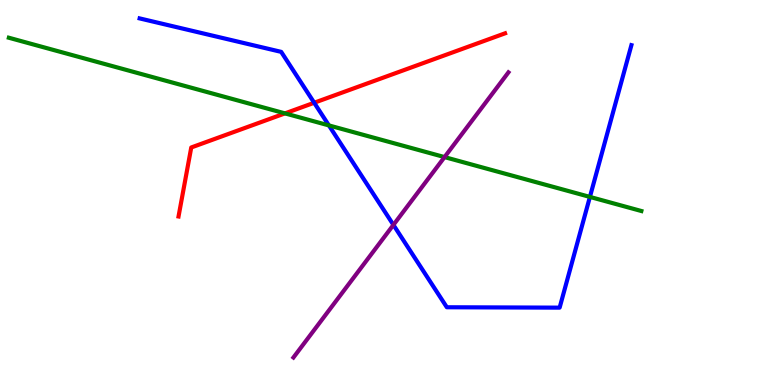[{'lines': ['blue', 'red'], 'intersections': [{'x': 4.05, 'y': 7.33}]}, {'lines': ['green', 'red'], 'intersections': [{'x': 3.68, 'y': 7.05}]}, {'lines': ['purple', 'red'], 'intersections': []}, {'lines': ['blue', 'green'], 'intersections': [{'x': 4.24, 'y': 6.74}, {'x': 7.61, 'y': 4.89}]}, {'lines': ['blue', 'purple'], 'intersections': [{'x': 5.08, 'y': 4.16}]}, {'lines': ['green', 'purple'], 'intersections': [{'x': 5.74, 'y': 5.92}]}]